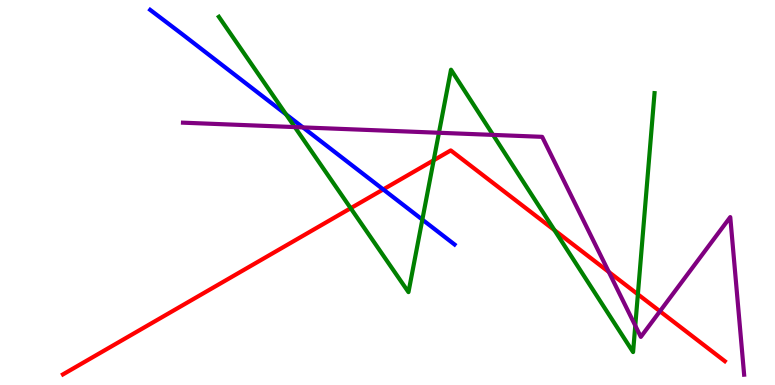[{'lines': ['blue', 'red'], 'intersections': [{'x': 4.94, 'y': 5.08}]}, {'lines': ['green', 'red'], 'intersections': [{'x': 4.53, 'y': 4.59}, {'x': 5.6, 'y': 5.84}, {'x': 7.15, 'y': 4.02}, {'x': 8.23, 'y': 2.36}]}, {'lines': ['purple', 'red'], 'intersections': [{'x': 7.86, 'y': 2.94}, {'x': 8.52, 'y': 1.91}]}, {'lines': ['blue', 'green'], 'intersections': [{'x': 3.69, 'y': 7.03}, {'x': 5.45, 'y': 4.3}]}, {'lines': ['blue', 'purple'], 'intersections': [{'x': 3.91, 'y': 6.69}]}, {'lines': ['green', 'purple'], 'intersections': [{'x': 3.8, 'y': 6.7}, {'x': 5.66, 'y': 6.55}, {'x': 6.36, 'y': 6.5}, {'x': 8.2, 'y': 1.54}]}]